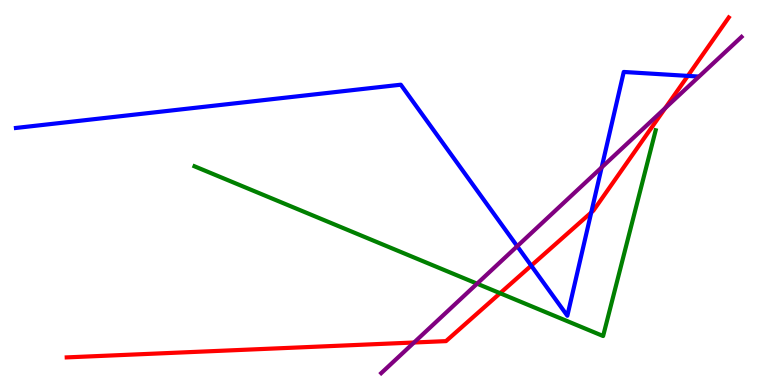[{'lines': ['blue', 'red'], 'intersections': [{'x': 6.85, 'y': 3.1}, {'x': 7.63, 'y': 4.48}, {'x': 8.88, 'y': 8.03}]}, {'lines': ['green', 'red'], 'intersections': [{'x': 6.45, 'y': 2.38}]}, {'lines': ['purple', 'red'], 'intersections': [{'x': 5.34, 'y': 1.1}, {'x': 8.58, 'y': 7.19}]}, {'lines': ['blue', 'green'], 'intersections': []}, {'lines': ['blue', 'purple'], 'intersections': [{'x': 6.67, 'y': 3.6}, {'x': 7.76, 'y': 5.65}]}, {'lines': ['green', 'purple'], 'intersections': [{'x': 6.16, 'y': 2.63}]}]